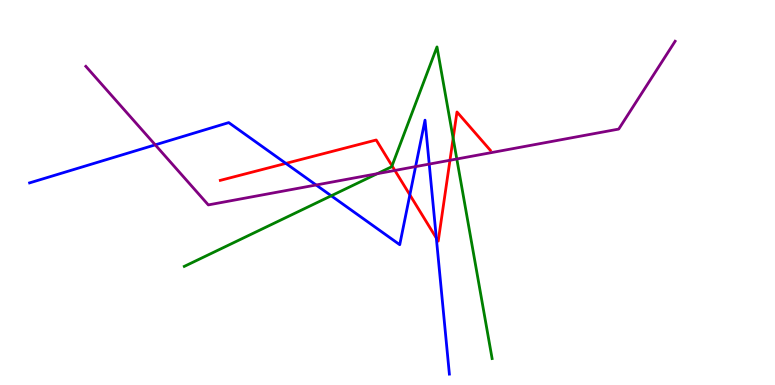[{'lines': ['blue', 'red'], 'intersections': [{'x': 3.69, 'y': 5.76}, {'x': 5.29, 'y': 4.94}, {'x': 5.63, 'y': 3.82}]}, {'lines': ['green', 'red'], 'intersections': [{'x': 5.06, 'y': 5.69}, {'x': 5.85, 'y': 6.41}]}, {'lines': ['purple', 'red'], 'intersections': [{'x': 5.1, 'y': 5.57}, {'x': 5.81, 'y': 5.84}]}, {'lines': ['blue', 'green'], 'intersections': [{'x': 4.27, 'y': 4.91}]}, {'lines': ['blue', 'purple'], 'intersections': [{'x': 2.0, 'y': 6.24}, {'x': 4.08, 'y': 5.2}, {'x': 5.36, 'y': 5.67}, {'x': 5.54, 'y': 5.74}]}, {'lines': ['green', 'purple'], 'intersections': [{'x': 4.87, 'y': 5.49}, {'x': 5.89, 'y': 5.87}]}]